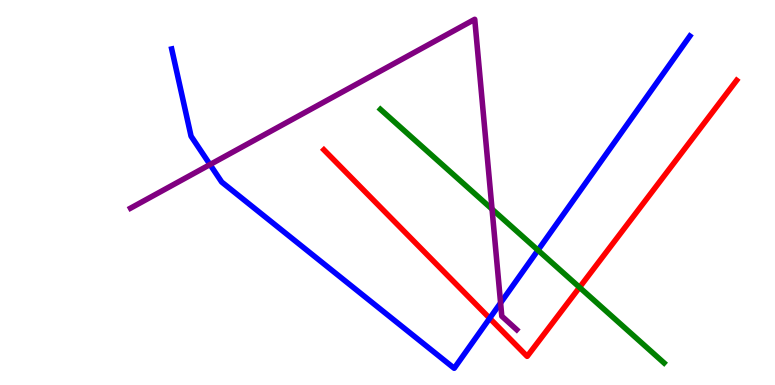[{'lines': ['blue', 'red'], 'intersections': [{'x': 6.32, 'y': 1.73}]}, {'lines': ['green', 'red'], 'intersections': [{'x': 7.48, 'y': 2.54}]}, {'lines': ['purple', 'red'], 'intersections': []}, {'lines': ['blue', 'green'], 'intersections': [{'x': 6.94, 'y': 3.5}]}, {'lines': ['blue', 'purple'], 'intersections': [{'x': 2.71, 'y': 5.73}, {'x': 6.46, 'y': 2.13}]}, {'lines': ['green', 'purple'], 'intersections': [{'x': 6.35, 'y': 4.57}]}]